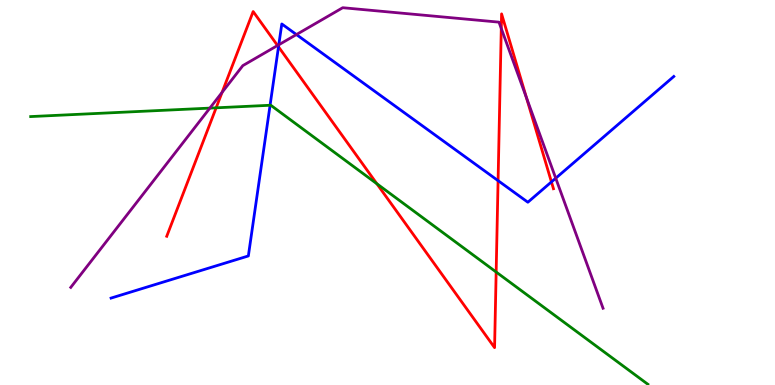[{'lines': ['blue', 'red'], 'intersections': [{'x': 3.59, 'y': 8.78}, {'x': 6.43, 'y': 5.31}, {'x': 7.12, 'y': 5.27}]}, {'lines': ['green', 'red'], 'intersections': [{'x': 2.79, 'y': 7.2}, {'x': 4.86, 'y': 5.23}, {'x': 6.4, 'y': 2.93}]}, {'lines': ['purple', 'red'], 'intersections': [{'x': 2.87, 'y': 7.6}, {'x': 3.58, 'y': 8.82}, {'x': 6.47, 'y': 9.26}, {'x': 6.79, 'y': 7.46}]}, {'lines': ['blue', 'green'], 'intersections': [{'x': 3.48, 'y': 7.27}]}, {'lines': ['blue', 'purple'], 'intersections': [{'x': 3.6, 'y': 8.84}, {'x': 3.82, 'y': 9.1}, {'x': 7.17, 'y': 5.37}]}, {'lines': ['green', 'purple'], 'intersections': [{'x': 2.71, 'y': 7.19}]}]